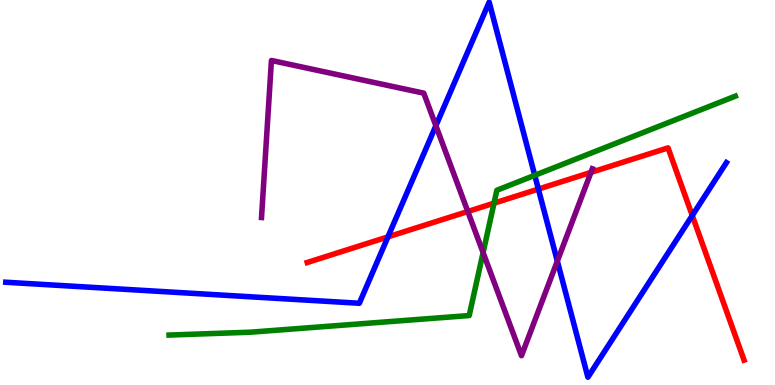[{'lines': ['blue', 'red'], 'intersections': [{'x': 5.01, 'y': 3.85}, {'x': 6.95, 'y': 5.09}, {'x': 8.93, 'y': 4.4}]}, {'lines': ['green', 'red'], 'intersections': [{'x': 6.37, 'y': 4.72}]}, {'lines': ['purple', 'red'], 'intersections': [{'x': 6.04, 'y': 4.51}, {'x': 7.63, 'y': 5.52}]}, {'lines': ['blue', 'green'], 'intersections': [{'x': 6.9, 'y': 5.45}]}, {'lines': ['blue', 'purple'], 'intersections': [{'x': 5.62, 'y': 6.73}, {'x': 7.19, 'y': 3.22}]}, {'lines': ['green', 'purple'], 'intersections': [{'x': 6.23, 'y': 3.44}]}]